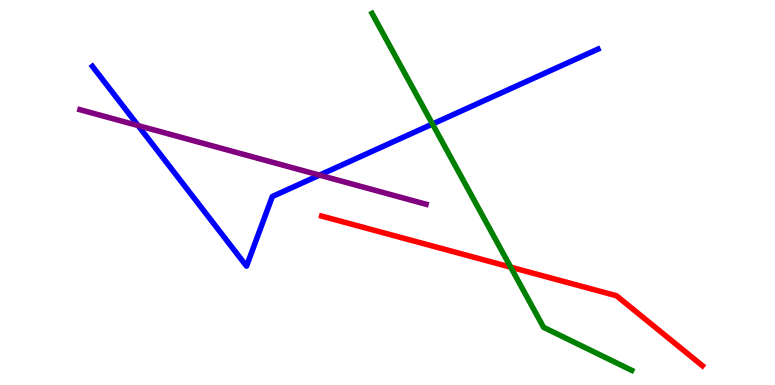[{'lines': ['blue', 'red'], 'intersections': []}, {'lines': ['green', 'red'], 'intersections': [{'x': 6.59, 'y': 3.06}]}, {'lines': ['purple', 'red'], 'intersections': []}, {'lines': ['blue', 'green'], 'intersections': [{'x': 5.58, 'y': 6.78}]}, {'lines': ['blue', 'purple'], 'intersections': [{'x': 1.78, 'y': 6.74}, {'x': 4.12, 'y': 5.45}]}, {'lines': ['green', 'purple'], 'intersections': []}]